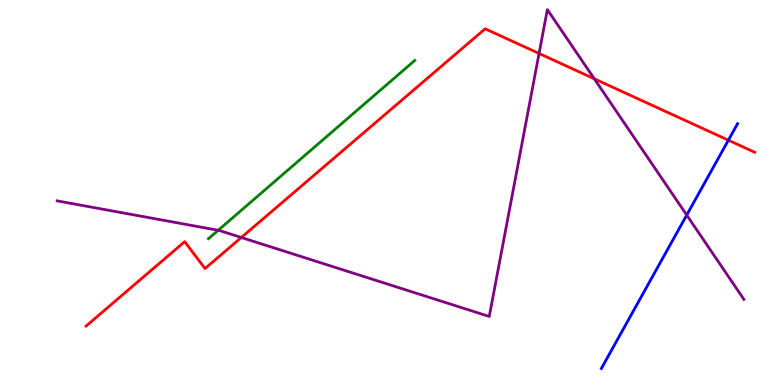[{'lines': ['blue', 'red'], 'intersections': [{'x': 9.4, 'y': 6.36}]}, {'lines': ['green', 'red'], 'intersections': []}, {'lines': ['purple', 'red'], 'intersections': [{'x': 3.11, 'y': 3.83}, {'x': 6.96, 'y': 8.61}, {'x': 7.67, 'y': 7.95}]}, {'lines': ['blue', 'green'], 'intersections': []}, {'lines': ['blue', 'purple'], 'intersections': [{'x': 8.86, 'y': 4.41}]}, {'lines': ['green', 'purple'], 'intersections': [{'x': 2.82, 'y': 4.02}]}]